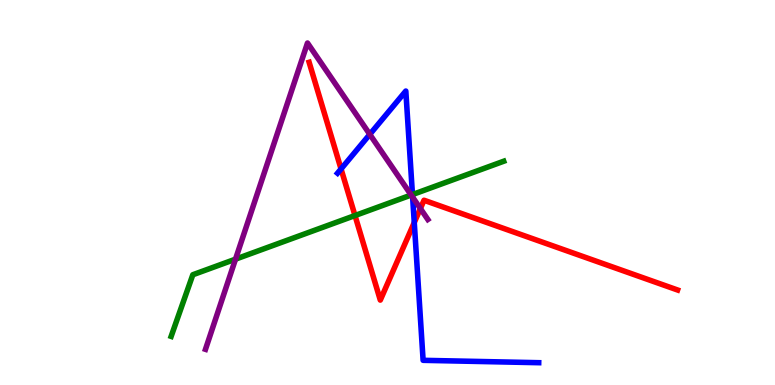[{'lines': ['blue', 'red'], 'intersections': [{'x': 4.4, 'y': 5.61}, {'x': 5.35, 'y': 4.22}]}, {'lines': ['green', 'red'], 'intersections': [{'x': 4.58, 'y': 4.4}]}, {'lines': ['purple', 'red'], 'intersections': [{'x': 5.42, 'y': 4.58}]}, {'lines': ['blue', 'green'], 'intersections': [{'x': 5.32, 'y': 4.95}]}, {'lines': ['blue', 'purple'], 'intersections': [{'x': 4.77, 'y': 6.51}, {'x': 5.32, 'y': 4.88}]}, {'lines': ['green', 'purple'], 'intersections': [{'x': 3.04, 'y': 3.27}, {'x': 5.31, 'y': 4.93}]}]